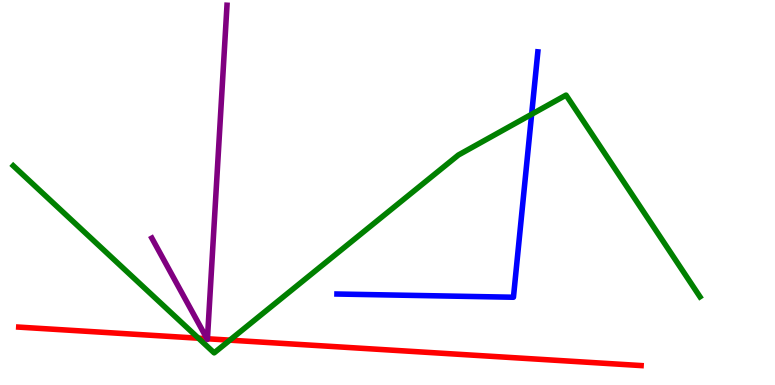[{'lines': ['blue', 'red'], 'intersections': []}, {'lines': ['green', 'red'], 'intersections': [{'x': 2.56, 'y': 1.22}, {'x': 2.97, 'y': 1.16}]}, {'lines': ['purple', 'red'], 'intersections': [{'x': 2.67, 'y': 1.2}, {'x': 2.68, 'y': 1.2}]}, {'lines': ['blue', 'green'], 'intersections': [{'x': 6.86, 'y': 7.03}]}, {'lines': ['blue', 'purple'], 'intersections': []}, {'lines': ['green', 'purple'], 'intersections': []}]